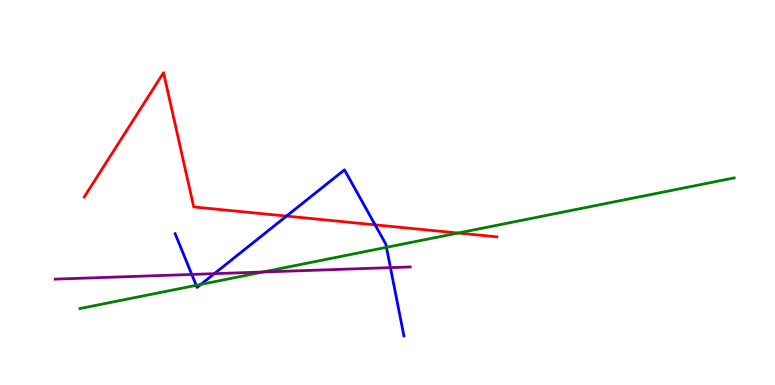[{'lines': ['blue', 'red'], 'intersections': [{'x': 3.7, 'y': 4.39}, {'x': 4.84, 'y': 4.16}]}, {'lines': ['green', 'red'], 'intersections': [{'x': 5.91, 'y': 3.95}]}, {'lines': ['purple', 'red'], 'intersections': []}, {'lines': ['blue', 'green'], 'intersections': [{'x': 2.53, 'y': 2.59}, {'x': 2.59, 'y': 2.61}, {'x': 4.99, 'y': 3.58}]}, {'lines': ['blue', 'purple'], 'intersections': [{'x': 2.47, 'y': 2.87}, {'x': 2.77, 'y': 2.89}, {'x': 5.04, 'y': 3.05}]}, {'lines': ['green', 'purple'], 'intersections': [{'x': 3.39, 'y': 2.94}]}]